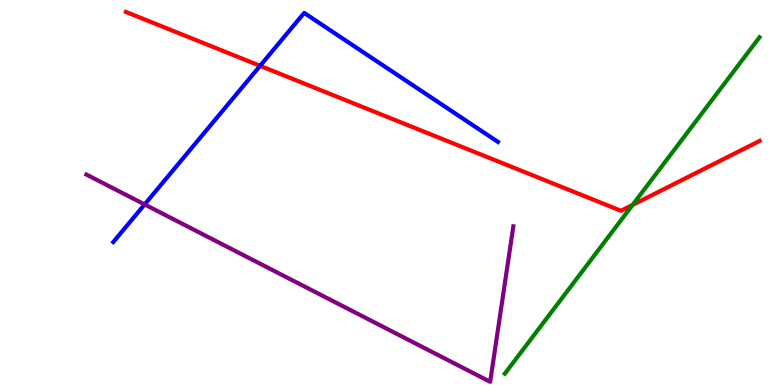[{'lines': ['blue', 'red'], 'intersections': [{'x': 3.36, 'y': 8.29}]}, {'lines': ['green', 'red'], 'intersections': [{'x': 8.16, 'y': 4.68}]}, {'lines': ['purple', 'red'], 'intersections': []}, {'lines': ['blue', 'green'], 'intersections': []}, {'lines': ['blue', 'purple'], 'intersections': [{'x': 1.87, 'y': 4.69}]}, {'lines': ['green', 'purple'], 'intersections': []}]